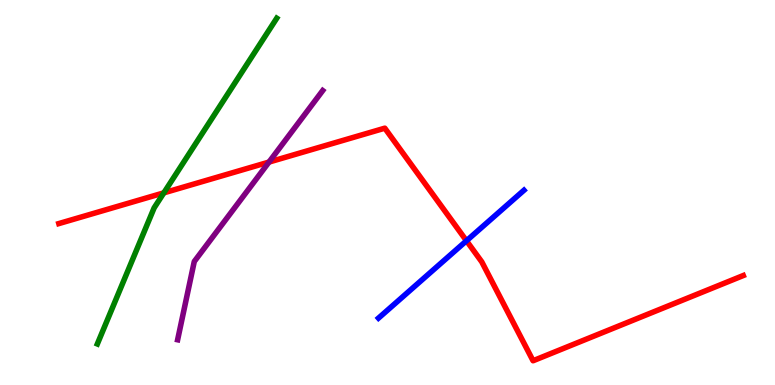[{'lines': ['blue', 'red'], 'intersections': [{'x': 6.02, 'y': 3.75}]}, {'lines': ['green', 'red'], 'intersections': [{'x': 2.11, 'y': 4.99}]}, {'lines': ['purple', 'red'], 'intersections': [{'x': 3.47, 'y': 5.79}]}, {'lines': ['blue', 'green'], 'intersections': []}, {'lines': ['blue', 'purple'], 'intersections': []}, {'lines': ['green', 'purple'], 'intersections': []}]